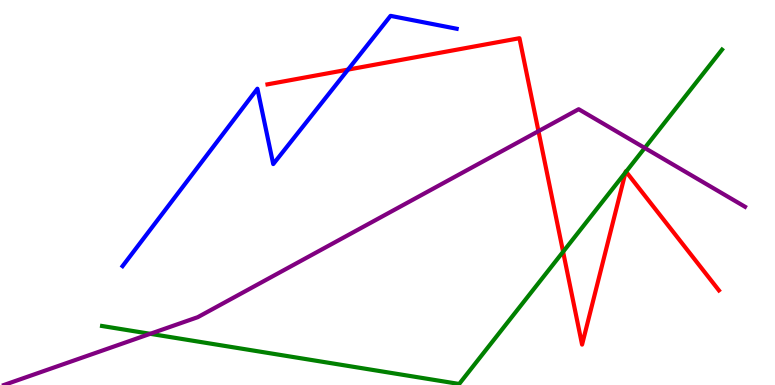[{'lines': ['blue', 'red'], 'intersections': [{'x': 4.49, 'y': 8.19}]}, {'lines': ['green', 'red'], 'intersections': [{'x': 7.27, 'y': 3.46}, {'x': 8.07, 'y': 5.52}, {'x': 8.08, 'y': 5.54}]}, {'lines': ['purple', 'red'], 'intersections': [{'x': 6.95, 'y': 6.59}]}, {'lines': ['blue', 'green'], 'intersections': []}, {'lines': ['blue', 'purple'], 'intersections': []}, {'lines': ['green', 'purple'], 'intersections': [{'x': 1.94, 'y': 1.33}, {'x': 8.32, 'y': 6.16}]}]